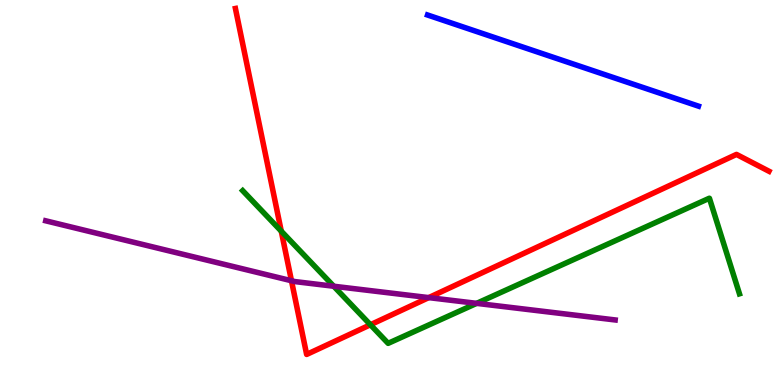[{'lines': ['blue', 'red'], 'intersections': []}, {'lines': ['green', 'red'], 'intersections': [{'x': 3.63, 'y': 4.0}, {'x': 4.78, 'y': 1.56}]}, {'lines': ['purple', 'red'], 'intersections': [{'x': 3.76, 'y': 2.71}, {'x': 5.53, 'y': 2.27}]}, {'lines': ['blue', 'green'], 'intersections': []}, {'lines': ['blue', 'purple'], 'intersections': []}, {'lines': ['green', 'purple'], 'intersections': [{'x': 4.31, 'y': 2.57}, {'x': 6.15, 'y': 2.12}]}]